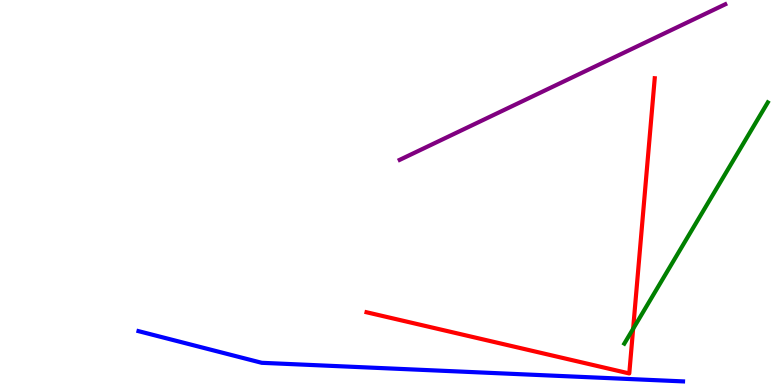[{'lines': ['blue', 'red'], 'intersections': []}, {'lines': ['green', 'red'], 'intersections': [{'x': 8.17, 'y': 1.46}]}, {'lines': ['purple', 'red'], 'intersections': []}, {'lines': ['blue', 'green'], 'intersections': []}, {'lines': ['blue', 'purple'], 'intersections': []}, {'lines': ['green', 'purple'], 'intersections': []}]